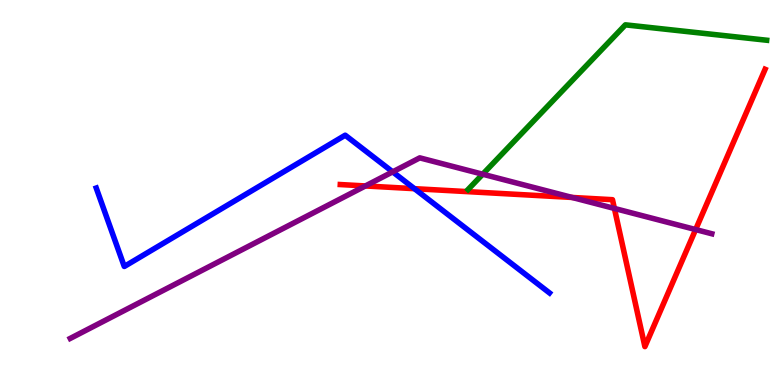[{'lines': ['blue', 'red'], 'intersections': [{'x': 5.35, 'y': 5.1}]}, {'lines': ['green', 'red'], 'intersections': []}, {'lines': ['purple', 'red'], 'intersections': [{'x': 4.71, 'y': 5.17}, {'x': 7.38, 'y': 4.87}, {'x': 7.93, 'y': 4.59}, {'x': 8.98, 'y': 4.04}]}, {'lines': ['blue', 'green'], 'intersections': []}, {'lines': ['blue', 'purple'], 'intersections': [{'x': 5.07, 'y': 5.54}]}, {'lines': ['green', 'purple'], 'intersections': [{'x': 6.23, 'y': 5.48}]}]